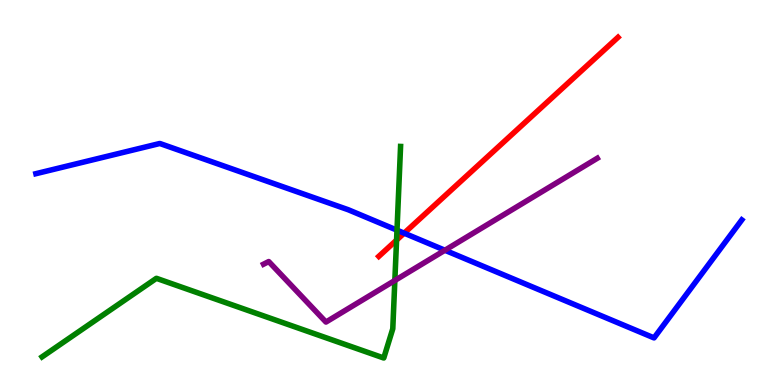[{'lines': ['blue', 'red'], 'intersections': [{'x': 5.21, 'y': 3.94}]}, {'lines': ['green', 'red'], 'intersections': [{'x': 5.12, 'y': 3.76}]}, {'lines': ['purple', 'red'], 'intersections': []}, {'lines': ['blue', 'green'], 'intersections': [{'x': 5.12, 'y': 4.02}]}, {'lines': ['blue', 'purple'], 'intersections': [{'x': 5.74, 'y': 3.5}]}, {'lines': ['green', 'purple'], 'intersections': [{'x': 5.09, 'y': 2.72}]}]